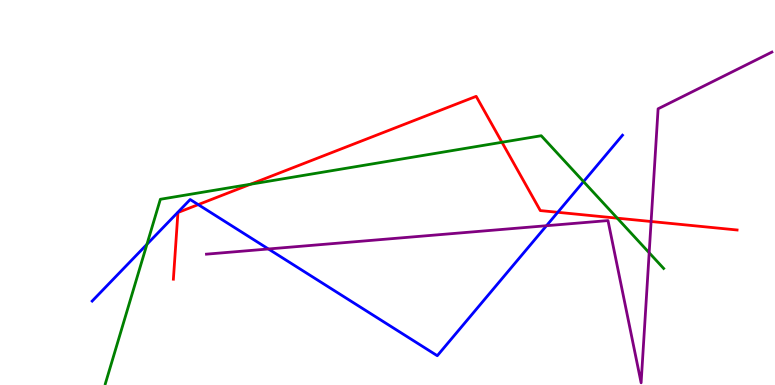[{'lines': ['blue', 'red'], 'intersections': [{'x': 2.56, 'y': 4.69}, {'x': 7.2, 'y': 4.49}]}, {'lines': ['green', 'red'], 'intersections': [{'x': 3.23, 'y': 5.21}, {'x': 6.48, 'y': 6.3}, {'x': 7.96, 'y': 4.33}]}, {'lines': ['purple', 'red'], 'intersections': [{'x': 8.4, 'y': 4.25}]}, {'lines': ['blue', 'green'], 'intersections': [{'x': 1.9, 'y': 3.65}, {'x': 7.53, 'y': 5.28}]}, {'lines': ['blue', 'purple'], 'intersections': [{'x': 3.46, 'y': 3.53}, {'x': 7.05, 'y': 4.14}]}, {'lines': ['green', 'purple'], 'intersections': [{'x': 8.38, 'y': 3.43}]}]